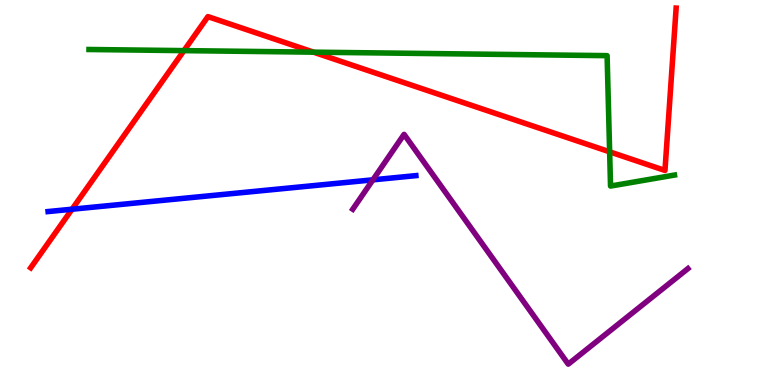[{'lines': ['blue', 'red'], 'intersections': [{'x': 0.929, 'y': 4.57}]}, {'lines': ['green', 'red'], 'intersections': [{'x': 2.37, 'y': 8.69}, {'x': 4.05, 'y': 8.65}, {'x': 7.87, 'y': 6.06}]}, {'lines': ['purple', 'red'], 'intersections': []}, {'lines': ['blue', 'green'], 'intersections': []}, {'lines': ['blue', 'purple'], 'intersections': [{'x': 4.81, 'y': 5.33}]}, {'lines': ['green', 'purple'], 'intersections': []}]